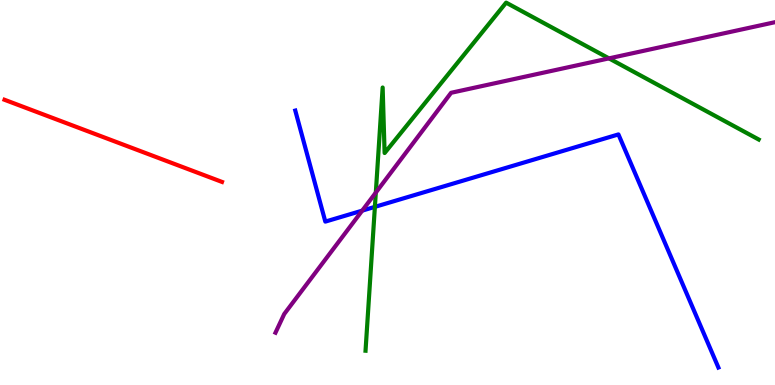[{'lines': ['blue', 'red'], 'intersections': []}, {'lines': ['green', 'red'], 'intersections': []}, {'lines': ['purple', 'red'], 'intersections': []}, {'lines': ['blue', 'green'], 'intersections': [{'x': 4.84, 'y': 4.63}]}, {'lines': ['blue', 'purple'], 'intersections': [{'x': 4.67, 'y': 4.53}]}, {'lines': ['green', 'purple'], 'intersections': [{'x': 4.85, 'y': 5.0}, {'x': 7.86, 'y': 8.48}]}]